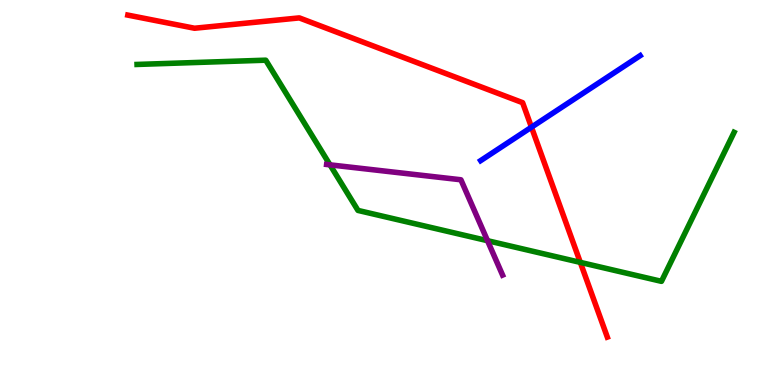[{'lines': ['blue', 'red'], 'intersections': [{'x': 6.86, 'y': 6.7}]}, {'lines': ['green', 'red'], 'intersections': [{'x': 7.49, 'y': 3.18}]}, {'lines': ['purple', 'red'], 'intersections': []}, {'lines': ['blue', 'green'], 'intersections': []}, {'lines': ['blue', 'purple'], 'intersections': []}, {'lines': ['green', 'purple'], 'intersections': [{'x': 4.26, 'y': 5.72}, {'x': 6.29, 'y': 3.75}]}]